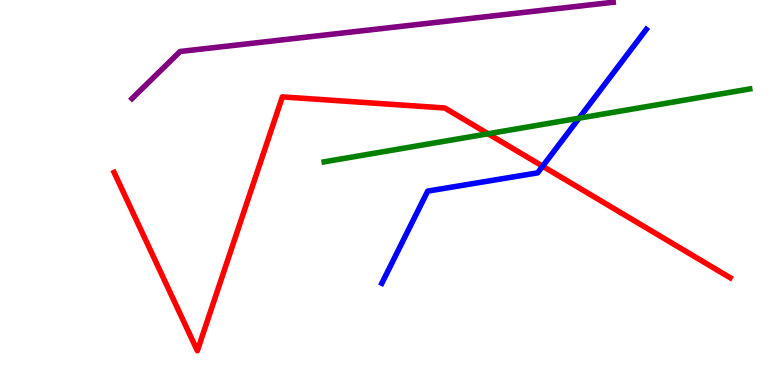[{'lines': ['blue', 'red'], 'intersections': [{'x': 7.0, 'y': 5.68}]}, {'lines': ['green', 'red'], 'intersections': [{'x': 6.3, 'y': 6.53}]}, {'lines': ['purple', 'red'], 'intersections': []}, {'lines': ['blue', 'green'], 'intersections': [{'x': 7.47, 'y': 6.93}]}, {'lines': ['blue', 'purple'], 'intersections': []}, {'lines': ['green', 'purple'], 'intersections': []}]